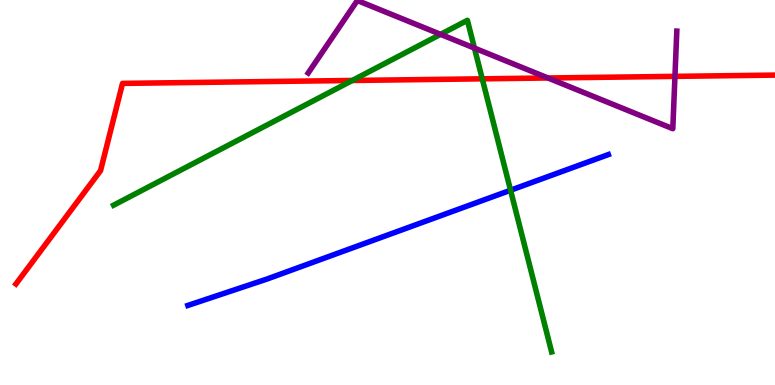[{'lines': ['blue', 'red'], 'intersections': []}, {'lines': ['green', 'red'], 'intersections': [{'x': 4.55, 'y': 7.91}, {'x': 6.22, 'y': 7.95}]}, {'lines': ['purple', 'red'], 'intersections': [{'x': 7.07, 'y': 7.97}, {'x': 8.71, 'y': 8.02}]}, {'lines': ['blue', 'green'], 'intersections': [{'x': 6.59, 'y': 5.06}]}, {'lines': ['blue', 'purple'], 'intersections': []}, {'lines': ['green', 'purple'], 'intersections': [{'x': 5.68, 'y': 9.11}, {'x': 6.12, 'y': 8.75}]}]